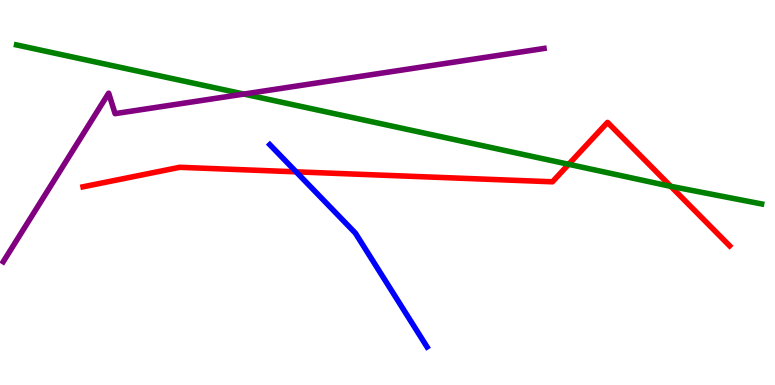[{'lines': ['blue', 'red'], 'intersections': [{'x': 3.82, 'y': 5.54}]}, {'lines': ['green', 'red'], 'intersections': [{'x': 7.34, 'y': 5.73}, {'x': 8.65, 'y': 5.16}]}, {'lines': ['purple', 'red'], 'intersections': []}, {'lines': ['blue', 'green'], 'intersections': []}, {'lines': ['blue', 'purple'], 'intersections': []}, {'lines': ['green', 'purple'], 'intersections': [{'x': 3.15, 'y': 7.56}]}]